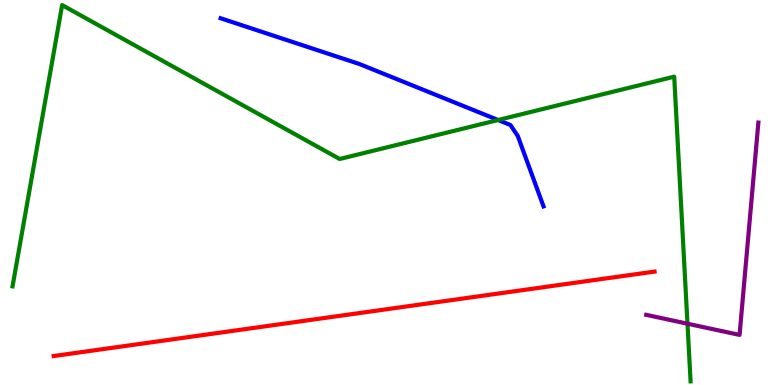[{'lines': ['blue', 'red'], 'intersections': []}, {'lines': ['green', 'red'], 'intersections': []}, {'lines': ['purple', 'red'], 'intersections': []}, {'lines': ['blue', 'green'], 'intersections': [{'x': 6.43, 'y': 6.88}]}, {'lines': ['blue', 'purple'], 'intersections': []}, {'lines': ['green', 'purple'], 'intersections': [{'x': 8.87, 'y': 1.59}]}]